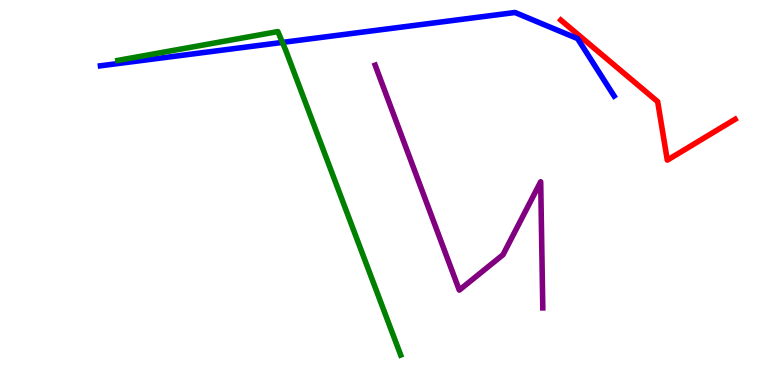[{'lines': ['blue', 'red'], 'intersections': []}, {'lines': ['green', 'red'], 'intersections': []}, {'lines': ['purple', 'red'], 'intersections': []}, {'lines': ['blue', 'green'], 'intersections': [{'x': 3.64, 'y': 8.9}]}, {'lines': ['blue', 'purple'], 'intersections': []}, {'lines': ['green', 'purple'], 'intersections': []}]